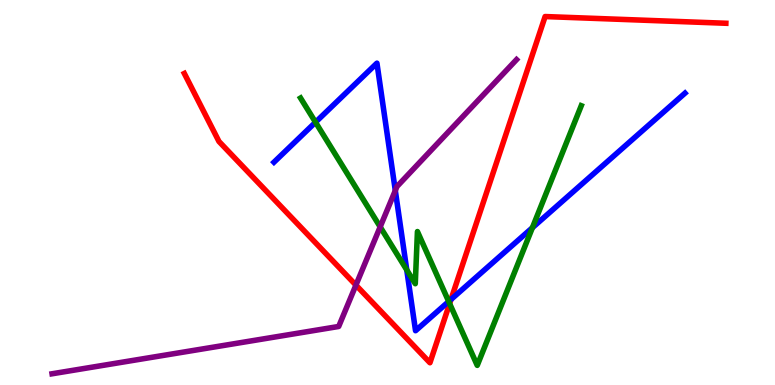[{'lines': ['blue', 'red'], 'intersections': [{'x': 5.82, 'y': 2.22}]}, {'lines': ['green', 'red'], 'intersections': [{'x': 5.8, 'y': 2.11}]}, {'lines': ['purple', 'red'], 'intersections': [{'x': 4.59, 'y': 2.59}]}, {'lines': ['blue', 'green'], 'intersections': [{'x': 4.07, 'y': 6.82}, {'x': 5.25, 'y': 2.99}, {'x': 5.79, 'y': 2.17}, {'x': 6.87, 'y': 4.09}]}, {'lines': ['blue', 'purple'], 'intersections': [{'x': 5.1, 'y': 5.05}]}, {'lines': ['green', 'purple'], 'intersections': [{'x': 4.91, 'y': 4.11}]}]